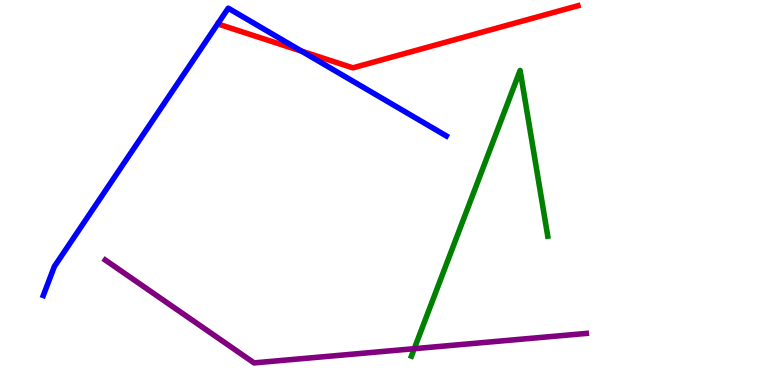[{'lines': ['blue', 'red'], 'intersections': [{'x': 3.89, 'y': 8.67}]}, {'lines': ['green', 'red'], 'intersections': []}, {'lines': ['purple', 'red'], 'intersections': []}, {'lines': ['blue', 'green'], 'intersections': []}, {'lines': ['blue', 'purple'], 'intersections': []}, {'lines': ['green', 'purple'], 'intersections': [{'x': 5.35, 'y': 0.943}]}]